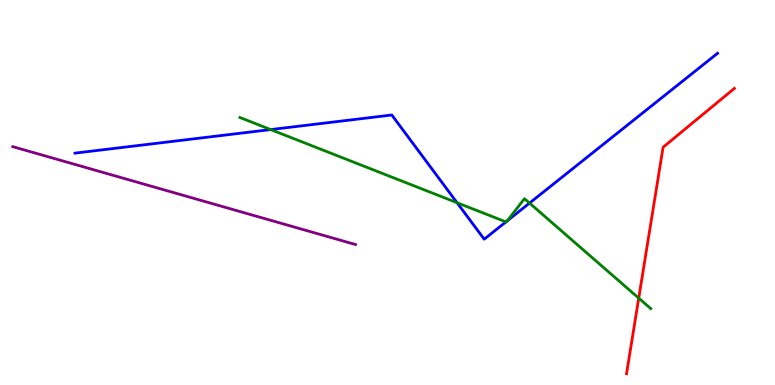[{'lines': ['blue', 'red'], 'intersections': []}, {'lines': ['green', 'red'], 'intersections': [{'x': 8.24, 'y': 2.26}]}, {'lines': ['purple', 'red'], 'intersections': []}, {'lines': ['blue', 'green'], 'intersections': [{'x': 3.49, 'y': 6.63}, {'x': 5.9, 'y': 4.73}, {'x': 6.53, 'y': 4.24}, {'x': 6.55, 'y': 4.26}, {'x': 6.83, 'y': 4.72}]}, {'lines': ['blue', 'purple'], 'intersections': []}, {'lines': ['green', 'purple'], 'intersections': []}]